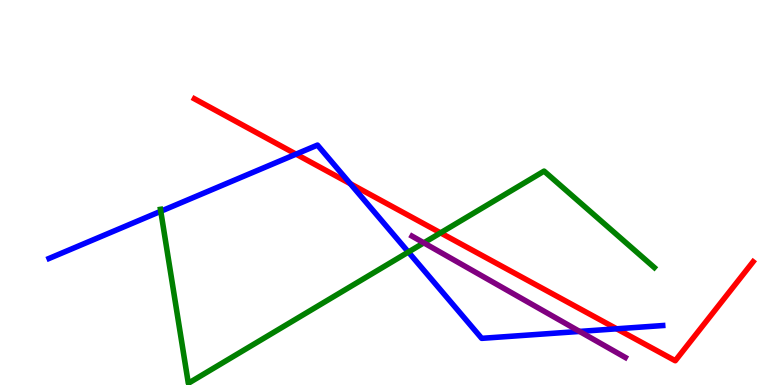[{'lines': ['blue', 'red'], 'intersections': [{'x': 3.82, 'y': 6.0}, {'x': 4.52, 'y': 5.23}, {'x': 7.96, 'y': 1.46}]}, {'lines': ['green', 'red'], 'intersections': [{'x': 5.68, 'y': 3.95}]}, {'lines': ['purple', 'red'], 'intersections': []}, {'lines': ['blue', 'green'], 'intersections': [{'x': 2.07, 'y': 4.51}, {'x': 5.27, 'y': 3.45}]}, {'lines': ['blue', 'purple'], 'intersections': [{'x': 7.48, 'y': 1.39}]}, {'lines': ['green', 'purple'], 'intersections': [{'x': 5.47, 'y': 3.69}]}]